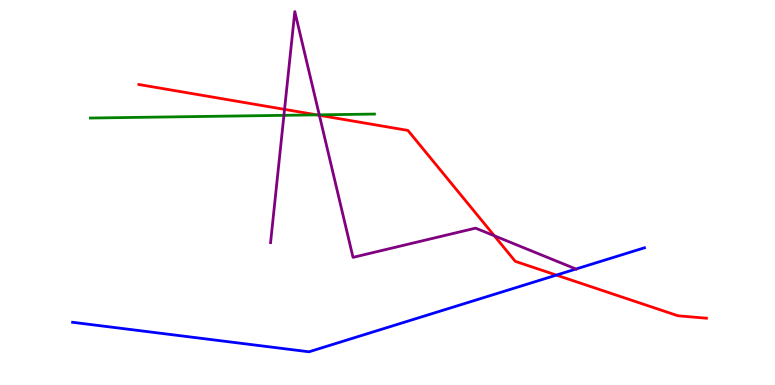[{'lines': ['blue', 'red'], 'intersections': [{'x': 7.18, 'y': 2.85}]}, {'lines': ['green', 'red'], 'intersections': [{'x': 4.09, 'y': 7.02}]}, {'lines': ['purple', 'red'], 'intersections': [{'x': 3.67, 'y': 7.16}, {'x': 4.12, 'y': 7.0}, {'x': 6.38, 'y': 3.88}]}, {'lines': ['blue', 'green'], 'intersections': []}, {'lines': ['blue', 'purple'], 'intersections': [{'x': 7.43, 'y': 3.01}]}, {'lines': ['green', 'purple'], 'intersections': [{'x': 3.66, 'y': 7.0}, {'x': 4.12, 'y': 7.02}]}]